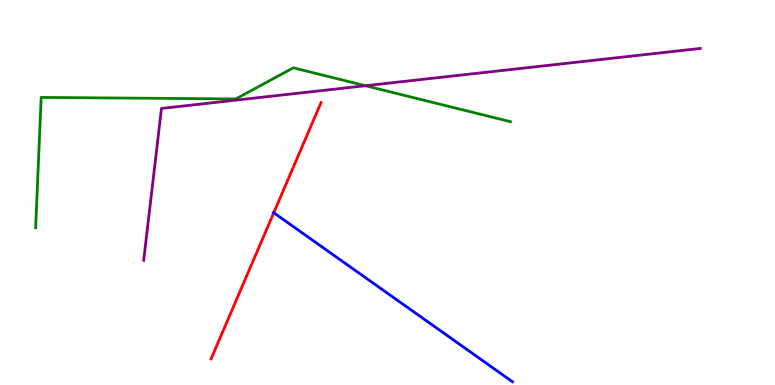[{'lines': ['blue', 'red'], 'intersections': [{'x': 3.53, 'y': 4.47}]}, {'lines': ['green', 'red'], 'intersections': []}, {'lines': ['purple', 'red'], 'intersections': []}, {'lines': ['blue', 'green'], 'intersections': []}, {'lines': ['blue', 'purple'], 'intersections': []}, {'lines': ['green', 'purple'], 'intersections': [{'x': 4.72, 'y': 7.77}]}]